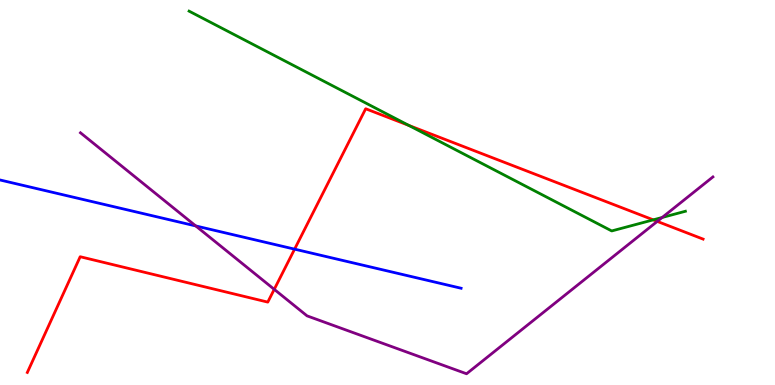[{'lines': ['blue', 'red'], 'intersections': [{'x': 3.8, 'y': 3.53}]}, {'lines': ['green', 'red'], 'intersections': [{'x': 5.28, 'y': 6.74}, {'x': 8.43, 'y': 4.29}]}, {'lines': ['purple', 'red'], 'intersections': [{'x': 3.54, 'y': 2.48}, {'x': 8.48, 'y': 4.25}]}, {'lines': ['blue', 'green'], 'intersections': []}, {'lines': ['blue', 'purple'], 'intersections': [{'x': 2.53, 'y': 4.13}]}, {'lines': ['green', 'purple'], 'intersections': [{'x': 8.54, 'y': 4.35}]}]